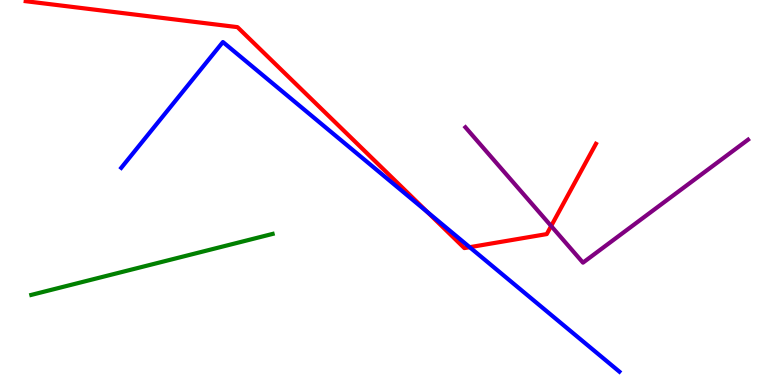[{'lines': ['blue', 'red'], 'intersections': [{'x': 5.51, 'y': 4.5}, {'x': 6.06, 'y': 3.58}]}, {'lines': ['green', 'red'], 'intersections': []}, {'lines': ['purple', 'red'], 'intersections': [{'x': 7.11, 'y': 4.13}]}, {'lines': ['blue', 'green'], 'intersections': []}, {'lines': ['blue', 'purple'], 'intersections': []}, {'lines': ['green', 'purple'], 'intersections': []}]